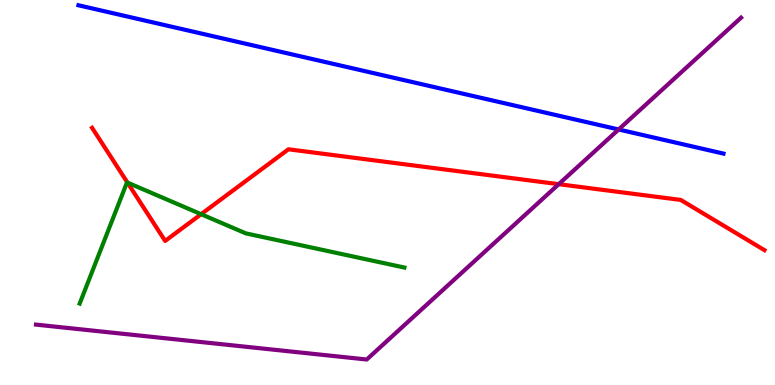[{'lines': ['blue', 'red'], 'intersections': []}, {'lines': ['green', 'red'], 'intersections': [{'x': 1.64, 'y': 5.26}, {'x': 2.59, 'y': 4.44}]}, {'lines': ['purple', 'red'], 'intersections': [{'x': 7.21, 'y': 5.22}]}, {'lines': ['blue', 'green'], 'intersections': []}, {'lines': ['blue', 'purple'], 'intersections': [{'x': 7.98, 'y': 6.64}]}, {'lines': ['green', 'purple'], 'intersections': []}]